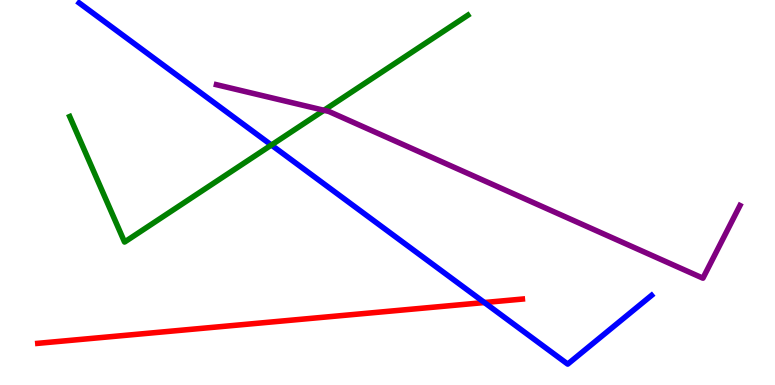[{'lines': ['blue', 'red'], 'intersections': [{'x': 6.25, 'y': 2.14}]}, {'lines': ['green', 'red'], 'intersections': []}, {'lines': ['purple', 'red'], 'intersections': []}, {'lines': ['blue', 'green'], 'intersections': [{'x': 3.5, 'y': 6.23}]}, {'lines': ['blue', 'purple'], 'intersections': []}, {'lines': ['green', 'purple'], 'intersections': [{'x': 4.18, 'y': 7.14}]}]